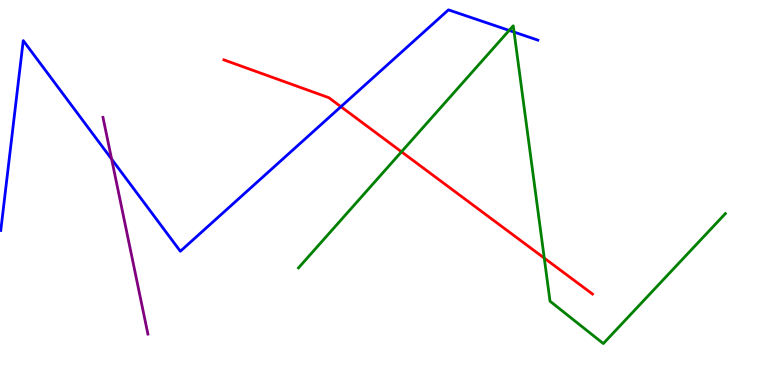[{'lines': ['blue', 'red'], 'intersections': [{'x': 4.4, 'y': 7.23}]}, {'lines': ['green', 'red'], 'intersections': [{'x': 5.18, 'y': 6.06}, {'x': 7.02, 'y': 3.3}]}, {'lines': ['purple', 'red'], 'intersections': []}, {'lines': ['blue', 'green'], 'intersections': [{'x': 6.57, 'y': 9.21}, {'x': 6.63, 'y': 9.17}]}, {'lines': ['blue', 'purple'], 'intersections': [{'x': 1.44, 'y': 5.87}]}, {'lines': ['green', 'purple'], 'intersections': []}]